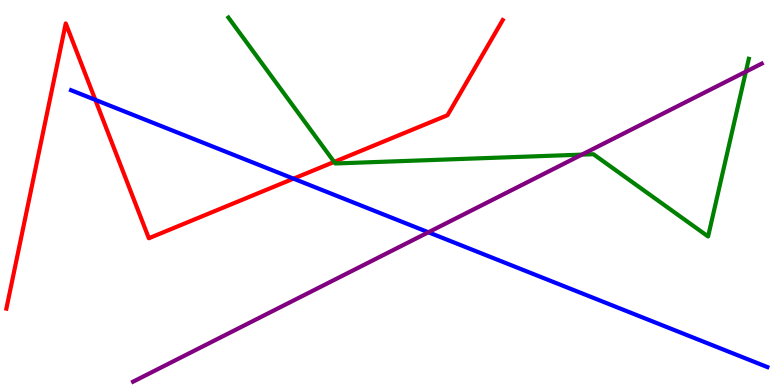[{'lines': ['blue', 'red'], 'intersections': [{'x': 1.23, 'y': 7.41}, {'x': 3.79, 'y': 5.36}]}, {'lines': ['green', 'red'], 'intersections': [{'x': 4.31, 'y': 5.79}]}, {'lines': ['purple', 'red'], 'intersections': []}, {'lines': ['blue', 'green'], 'intersections': []}, {'lines': ['blue', 'purple'], 'intersections': [{'x': 5.53, 'y': 3.97}]}, {'lines': ['green', 'purple'], 'intersections': [{'x': 7.51, 'y': 5.98}, {'x': 9.62, 'y': 8.14}]}]